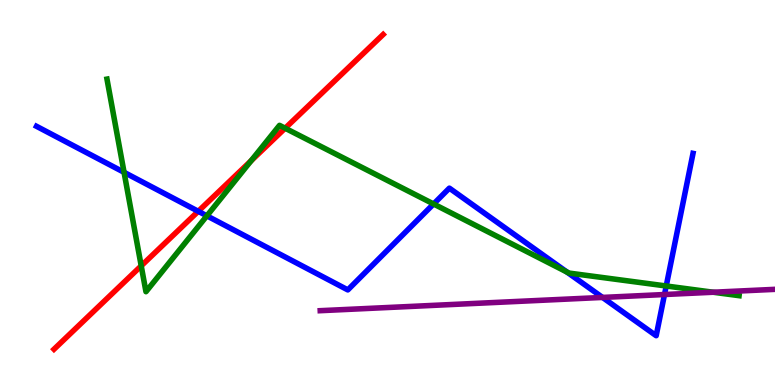[{'lines': ['blue', 'red'], 'intersections': [{'x': 2.56, 'y': 4.51}]}, {'lines': ['green', 'red'], 'intersections': [{'x': 1.82, 'y': 3.09}, {'x': 3.24, 'y': 5.82}, {'x': 3.68, 'y': 6.67}]}, {'lines': ['purple', 'red'], 'intersections': []}, {'lines': ['blue', 'green'], 'intersections': [{'x': 1.6, 'y': 5.52}, {'x': 2.67, 'y': 4.39}, {'x': 5.59, 'y': 4.7}, {'x': 7.32, 'y': 2.93}, {'x': 8.6, 'y': 2.57}]}, {'lines': ['blue', 'purple'], 'intersections': [{'x': 7.77, 'y': 2.27}, {'x': 8.57, 'y': 2.35}]}, {'lines': ['green', 'purple'], 'intersections': [{'x': 9.2, 'y': 2.41}]}]